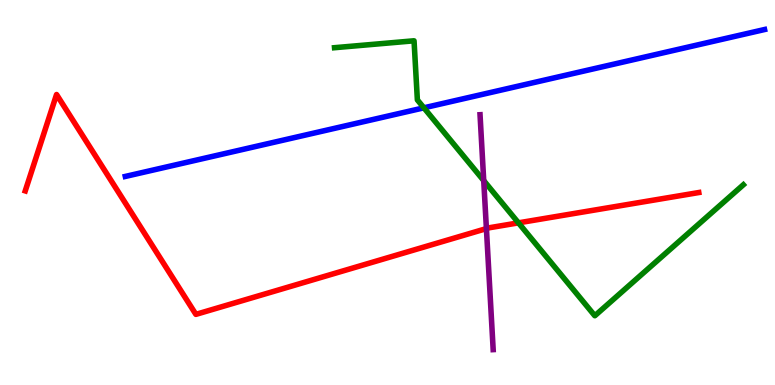[{'lines': ['blue', 'red'], 'intersections': []}, {'lines': ['green', 'red'], 'intersections': [{'x': 6.69, 'y': 4.21}]}, {'lines': ['purple', 'red'], 'intersections': [{'x': 6.28, 'y': 4.06}]}, {'lines': ['blue', 'green'], 'intersections': [{'x': 5.47, 'y': 7.2}]}, {'lines': ['blue', 'purple'], 'intersections': []}, {'lines': ['green', 'purple'], 'intersections': [{'x': 6.24, 'y': 5.31}]}]